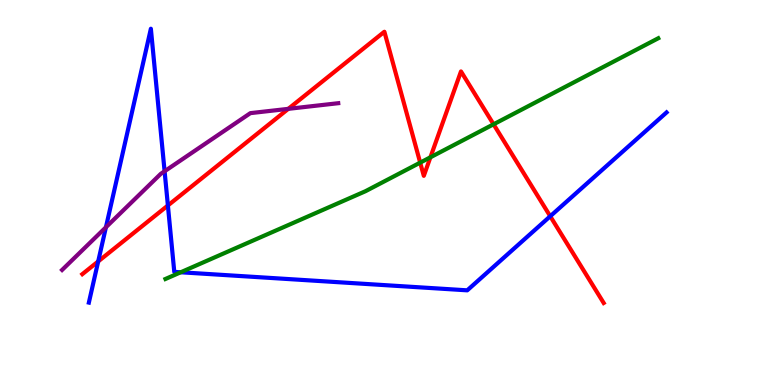[{'lines': ['blue', 'red'], 'intersections': [{'x': 1.27, 'y': 3.21}, {'x': 2.17, 'y': 4.66}, {'x': 7.1, 'y': 4.38}]}, {'lines': ['green', 'red'], 'intersections': [{'x': 5.42, 'y': 5.78}, {'x': 5.55, 'y': 5.91}, {'x': 6.37, 'y': 6.77}]}, {'lines': ['purple', 'red'], 'intersections': [{'x': 3.72, 'y': 7.17}]}, {'lines': ['blue', 'green'], 'intersections': [{'x': 2.33, 'y': 2.93}]}, {'lines': ['blue', 'purple'], 'intersections': [{'x': 1.37, 'y': 4.1}, {'x': 2.12, 'y': 5.55}]}, {'lines': ['green', 'purple'], 'intersections': []}]